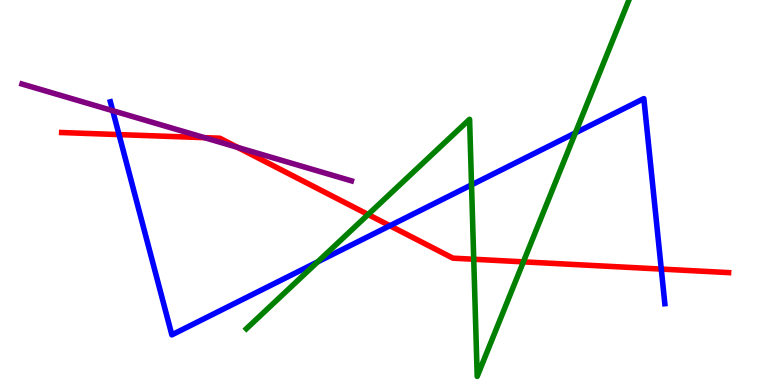[{'lines': ['blue', 'red'], 'intersections': [{'x': 1.54, 'y': 6.5}, {'x': 5.03, 'y': 4.14}, {'x': 8.53, 'y': 3.01}]}, {'lines': ['green', 'red'], 'intersections': [{'x': 4.75, 'y': 4.43}, {'x': 6.11, 'y': 3.27}, {'x': 6.75, 'y': 3.2}]}, {'lines': ['purple', 'red'], 'intersections': [{'x': 2.64, 'y': 6.42}, {'x': 3.07, 'y': 6.17}]}, {'lines': ['blue', 'green'], 'intersections': [{'x': 4.1, 'y': 3.2}, {'x': 6.08, 'y': 5.2}, {'x': 7.42, 'y': 6.55}]}, {'lines': ['blue', 'purple'], 'intersections': [{'x': 1.45, 'y': 7.13}]}, {'lines': ['green', 'purple'], 'intersections': []}]